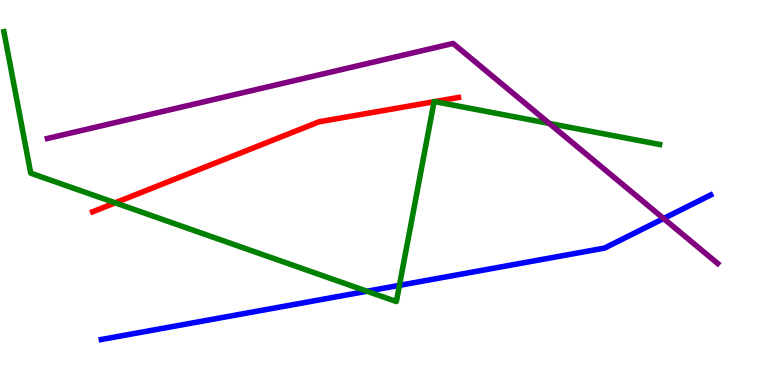[{'lines': ['blue', 'red'], 'intersections': []}, {'lines': ['green', 'red'], 'intersections': [{'x': 1.49, 'y': 4.73}, {'x': 5.6, 'y': 7.36}, {'x': 5.61, 'y': 7.36}]}, {'lines': ['purple', 'red'], 'intersections': []}, {'lines': ['blue', 'green'], 'intersections': [{'x': 4.74, 'y': 2.44}, {'x': 5.15, 'y': 2.59}]}, {'lines': ['blue', 'purple'], 'intersections': [{'x': 8.56, 'y': 4.32}]}, {'lines': ['green', 'purple'], 'intersections': [{'x': 7.09, 'y': 6.79}]}]